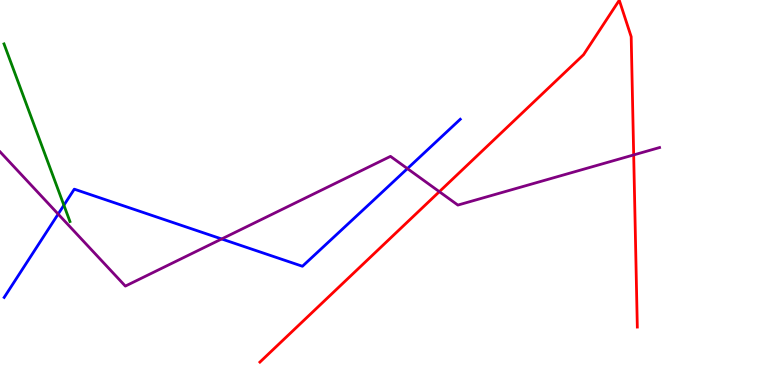[{'lines': ['blue', 'red'], 'intersections': []}, {'lines': ['green', 'red'], 'intersections': []}, {'lines': ['purple', 'red'], 'intersections': [{'x': 5.67, 'y': 5.02}, {'x': 8.18, 'y': 5.98}]}, {'lines': ['blue', 'green'], 'intersections': [{'x': 0.824, 'y': 4.67}]}, {'lines': ['blue', 'purple'], 'intersections': [{'x': 0.75, 'y': 4.44}, {'x': 2.86, 'y': 3.79}, {'x': 5.26, 'y': 5.62}]}, {'lines': ['green', 'purple'], 'intersections': []}]